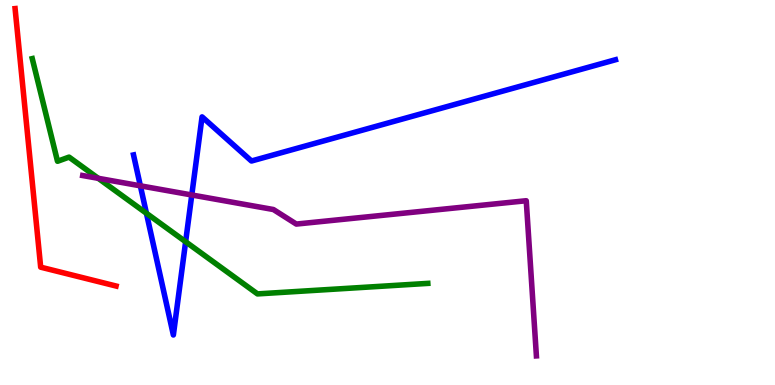[{'lines': ['blue', 'red'], 'intersections': []}, {'lines': ['green', 'red'], 'intersections': []}, {'lines': ['purple', 'red'], 'intersections': []}, {'lines': ['blue', 'green'], 'intersections': [{'x': 1.89, 'y': 4.46}, {'x': 2.4, 'y': 3.72}]}, {'lines': ['blue', 'purple'], 'intersections': [{'x': 1.81, 'y': 5.17}, {'x': 2.47, 'y': 4.94}]}, {'lines': ['green', 'purple'], 'intersections': [{'x': 1.27, 'y': 5.37}]}]